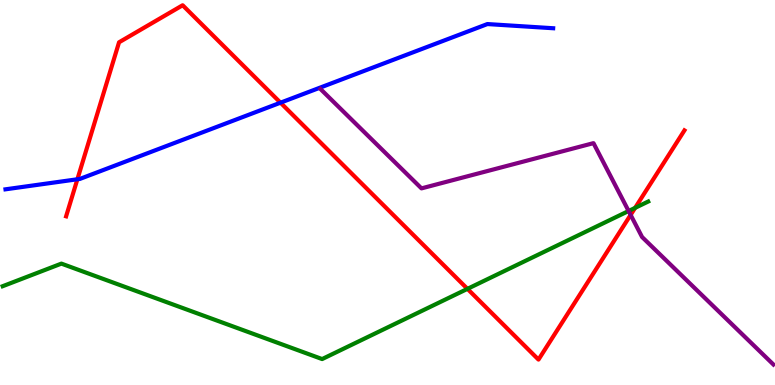[{'lines': ['blue', 'red'], 'intersections': [{'x': 0.999, 'y': 5.34}, {'x': 3.62, 'y': 7.33}]}, {'lines': ['green', 'red'], 'intersections': [{'x': 6.03, 'y': 2.5}, {'x': 8.19, 'y': 4.6}]}, {'lines': ['purple', 'red'], 'intersections': [{'x': 8.14, 'y': 4.42}]}, {'lines': ['blue', 'green'], 'intersections': []}, {'lines': ['blue', 'purple'], 'intersections': []}, {'lines': ['green', 'purple'], 'intersections': [{'x': 8.11, 'y': 4.52}]}]